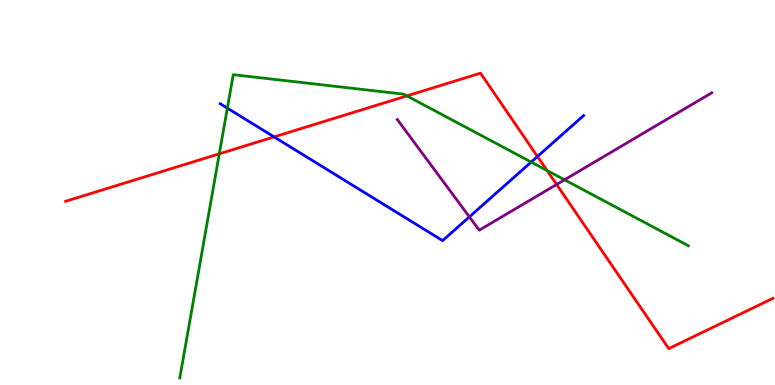[{'lines': ['blue', 'red'], 'intersections': [{'x': 3.54, 'y': 6.44}, {'x': 6.94, 'y': 5.94}]}, {'lines': ['green', 'red'], 'intersections': [{'x': 2.83, 'y': 6.0}, {'x': 5.25, 'y': 7.51}, {'x': 7.06, 'y': 5.57}]}, {'lines': ['purple', 'red'], 'intersections': [{'x': 7.18, 'y': 5.21}]}, {'lines': ['blue', 'green'], 'intersections': [{'x': 2.93, 'y': 7.19}, {'x': 6.85, 'y': 5.79}]}, {'lines': ['blue', 'purple'], 'intersections': [{'x': 6.06, 'y': 4.37}]}, {'lines': ['green', 'purple'], 'intersections': [{'x': 7.28, 'y': 5.33}]}]